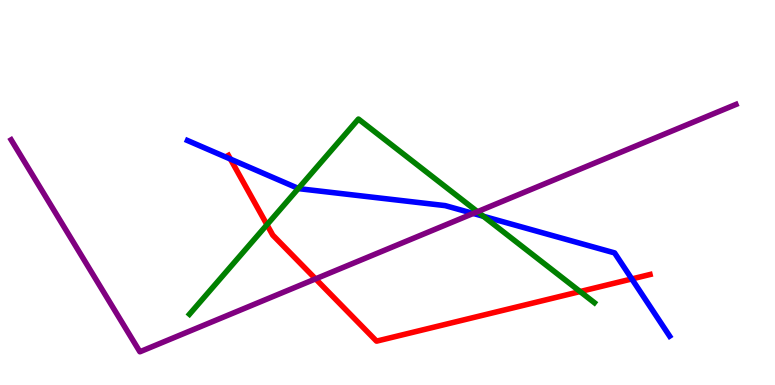[{'lines': ['blue', 'red'], 'intersections': [{'x': 2.97, 'y': 5.87}, {'x': 8.15, 'y': 2.75}]}, {'lines': ['green', 'red'], 'intersections': [{'x': 3.44, 'y': 4.16}, {'x': 7.49, 'y': 2.43}]}, {'lines': ['purple', 'red'], 'intersections': [{'x': 4.07, 'y': 2.76}]}, {'lines': ['blue', 'green'], 'intersections': [{'x': 3.85, 'y': 5.11}, {'x': 6.24, 'y': 4.38}]}, {'lines': ['blue', 'purple'], 'intersections': [{'x': 6.11, 'y': 4.46}]}, {'lines': ['green', 'purple'], 'intersections': [{'x': 6.16, 'y': 4.5}]}]